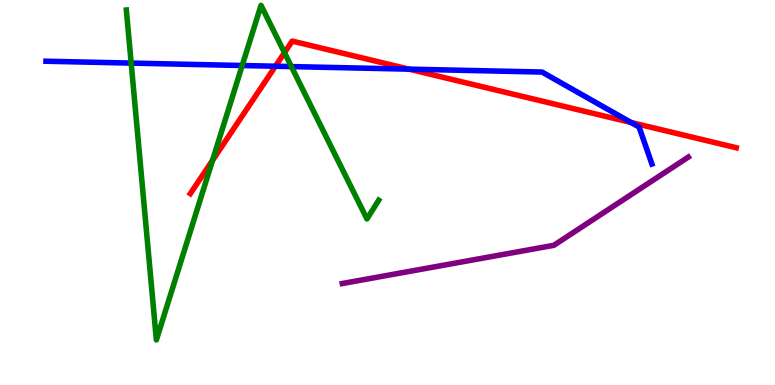[{'lines': ['blue', 'red'], 'intersections': [{'x': 3.55, 'y': 8.28}, {'x': 5.28, 'y': 8.2}, {'x': 8.14, 'y': 6.82}]}, {'lines': ['green', 'red'], 'intersections': [{'x': 2.74, 'y': 5.84}, {'x': 3.67, 'y': 8.63}]}, {'lines': ['purple', 'red'], 'intersections': []}, {'lines': ['blue', 'green'], 'intersections': [{'x': 1.69, 'y': 8.36}, {'x': 3.13, 'y': 8.3}, {'x': 3.76, 'y': 8.27}]}, {'lines': ['blue', 'purple'], 'intersections': []}, {'lines': ['green', 'purple'], 'intersections': []}]